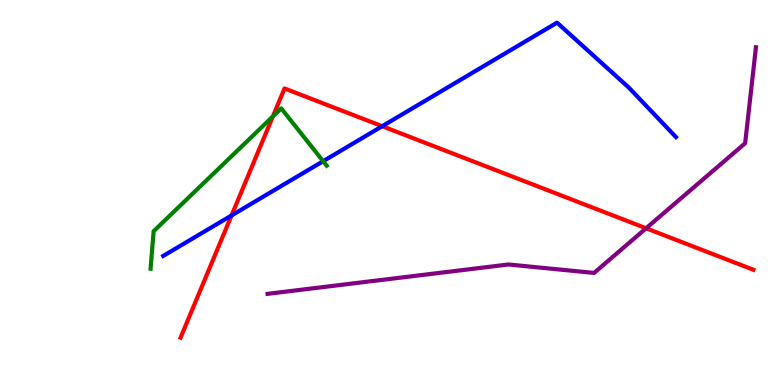[{'lines': ['blue', 'red'], 'intersections': [{'x': 2.99, 'y': 4.4}, {'x': 4.93, 'y': 6.72}]}, {'lines': ['green', 'red'], 'intersections': [{'x': 3.52, 'y': 6.98}]}, {'lines': ['purple', 'red'], 'intersections': [{'x': 8.34, 'y': 4.07}]}, {'lines': ['blue', 'green'], 'intersections': [{'x': 4.17, 'y': 5.81}]}, {'lines': ['blue', 'purple'], 'intersections': []}, {'lines': ['green', 'purple'], 'intersections': []}]